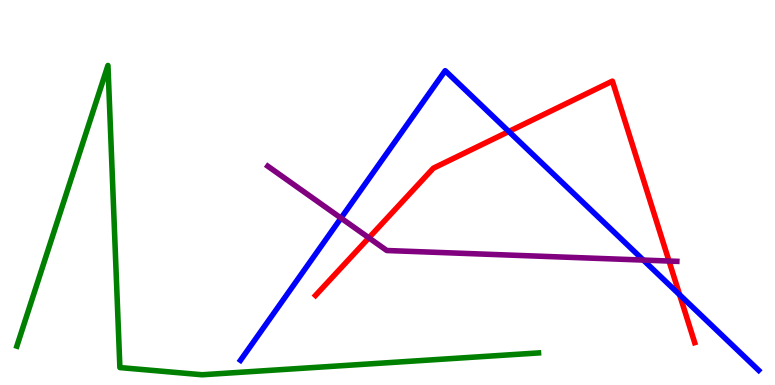[{'lines': ['blue', 'red'], 'intersections': [{'x': 6.57, 'y': 6.58}, {'x': 8.77, 'y': 2.34}]}, {'lines': ['green', 'red'], 'intersections': []}, {'lines': ['purple', 'red'], 'intersections': [{'x': 4.76, 'y': 3.82}, {'x': 8.63, 'y': 3.22}]}, {'lines': ['blue', 'green'], 'intersections': []}, {'lines': ['blue', 'purple'], 'intersections': [{'x': 4.4, 'y': 4.34}, {'x': 8.3, 'y': 3.24}]}, {'lines': ['green', 'purple'], 'intersections': []}]